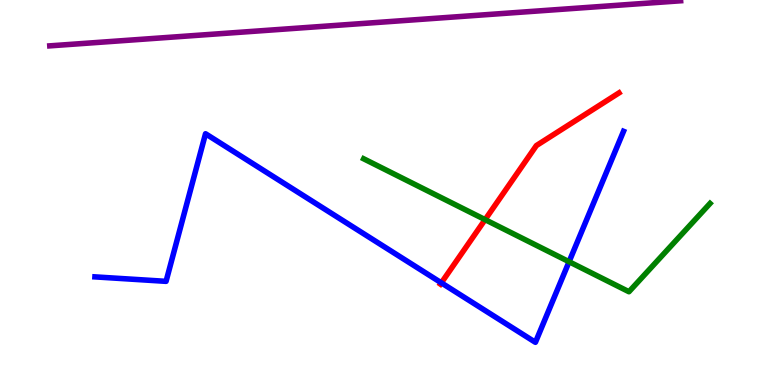[{'lines': ['blue', 'red'], 'intersections': [{'x': 5.69, 'y': 2.65}]}, {'lines': ['green', 'red'], 'intersections': [{'x': 6.26, 'y': 4.3}]}, {'lines': ['purple', 'red'], 'intersections': []}, {'lines': ['blue', 'green'], 'intersections': [{'x': 7.34, 'y': 3.2}]}, {'lines': ['blue', 'purple'], 'intersections': []}, {'lines': ['green', 'purple'], 'intersections': []}]